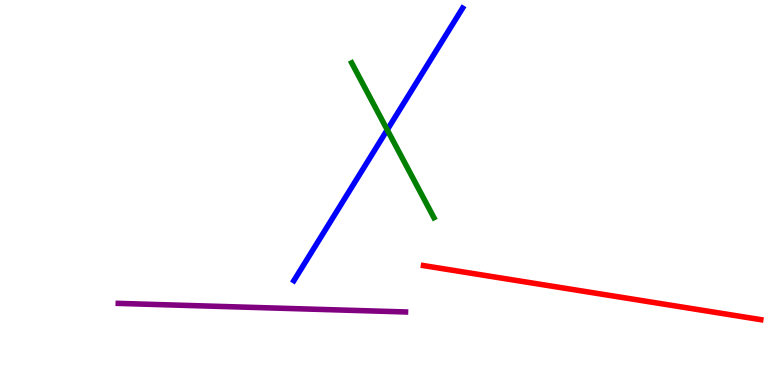[{'lines': ['blue', 'red'], 'intersections': []}, {'lines': ['green', 'red'], 'intersections': []}, {'lines': ['purple', 'red'], 'intersections': []}, {'lines': ['blue', 'green'], 'intersections': [{'x': 5.0, 'y': 6.63}]}, {'lines': ['blue', 'purple'], 'intersections': []}, {'lines': ['green', 'purple'], 'intersections': []}]